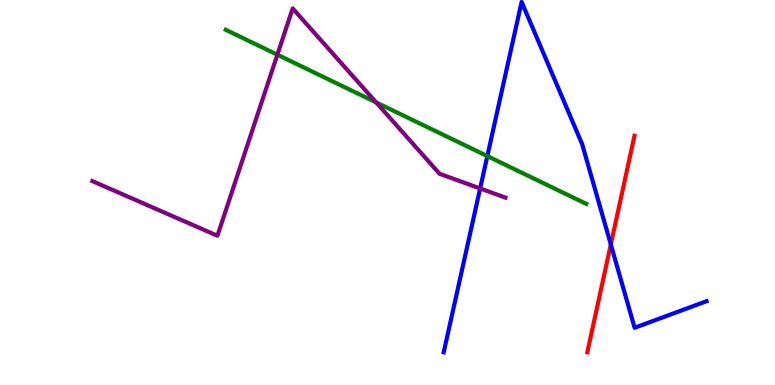[{'lines': ['blue', 'red'], 'intersections': [{'x': 7.88, 'y': 3.65}]}, {'lines': ['green', 'red'], 'intersections': []}, {'lines': ['purple', 'red'], 'intersections': []}, {'lines': ['blue', 'green'], 'intersections': [{'x': 6.29, 'y': 5.95}]}, {'lines': ['blue', 'purple'], 'intersections': [{'x': 6.2, 'y': 5.1}]}, {'lines': ['green', 'purple'], 'intersections': [{'x': 3.58, 'y': 8.58}, {'x': 4.85, 'y': 7.34}]}]